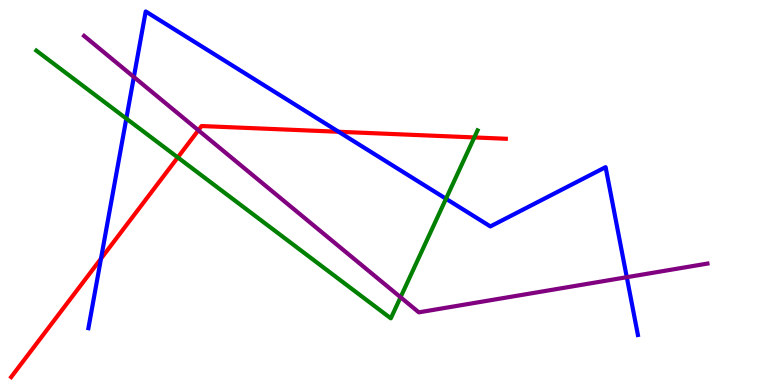[{'lines': ['blue', 'red'], 'intersections': [{'x': 1.3, 'y': 3.28}, {'x': 4.37, 'y': 6.58}]}, {'lines': ['green', 'red'], 'intersections': [{'x': 2.29, 'y': 5.91}, {'x': 6.12, 'y': 6.43}]}, {'lines': ['purple', 'red'], 'intersections': [{'x': 2.56, 'y': 6.62}]}, {'lines': ['blue', 'green'], 'intersections': [{'x': 1.63, 'y': 6.92}, {'x': 5.75, 'y': 4.84}]}, {'lines': ['blue', 'purple'], 'intersections': [{'x': 1.73, 'y': 8.0}, {'x': 8.09, 'y': 2.8}]}, {'lines': ['green', 'purple'], 'intersections': [{'x': 5.17, 'y': 2.28}]}]